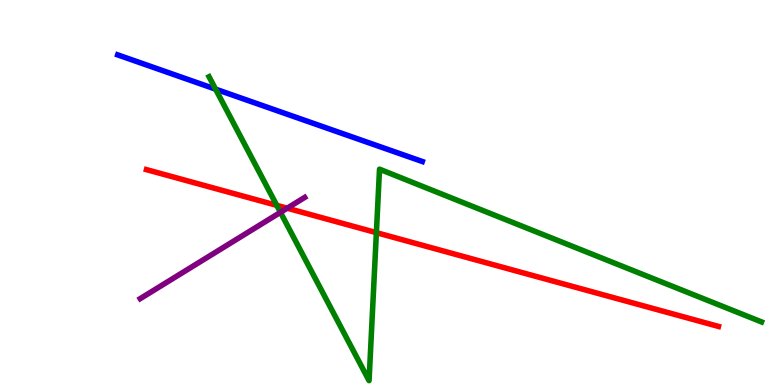[{'lines': ['blue', 'red'], 'intersections': []}, {'lines': ['green', 'red'], 'intersections': [{'x': 3.57, 'y': 4.67}, {'x': 4.86, 'y': 3.96}]}, {'lines': ['purple', 'red'], 'intersections': [{'x': 3.71, 'y': 4.59}]}, {'lines': ['blue', 'green'], 'intersections': [{'x': 2.78, 'y': 7.68}]}, {'lines': ['blue', 'purple'], 'intersections': []}, {'lines': ['green', 'purple'], 'intersections': [{'x': 3.62, 'y': 4.48}]}]